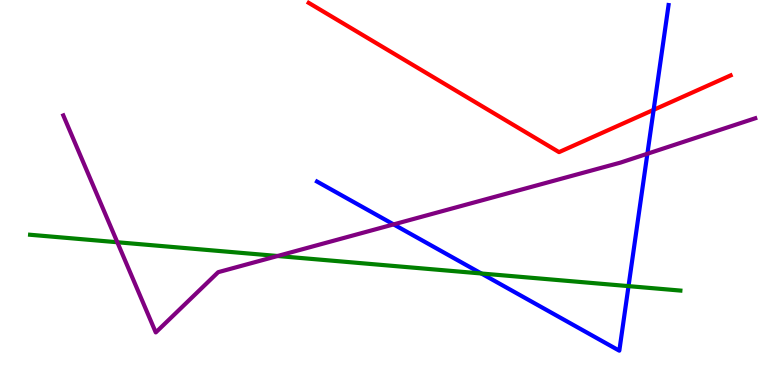[{'lines': ['blue', 'red'], 'intersections': [{'x': 8.43, 'y': 7.15}]}, {'lines': ['green', 'red'], 'intersections': []}, {'lines': ['purple', 'red'], 'intersections': []}, {'lines': ['blue', 'green'], 'intersections': [{'x': 6.21, 'y': 2.9}, {'x': 8.11, 'y': 2.57}]}, {'lines': ['blue', 'purple'], 'intersections': [{'x': 5.08, 'y': 4.17}, {'x': 8.35, 'y': 6.01}]}, {'lines': ['green', 'purple'], 'intersections': [{'x': 1.51, 'y': 3.71}, {'x': 3.58, 'y': 3.35}]}]